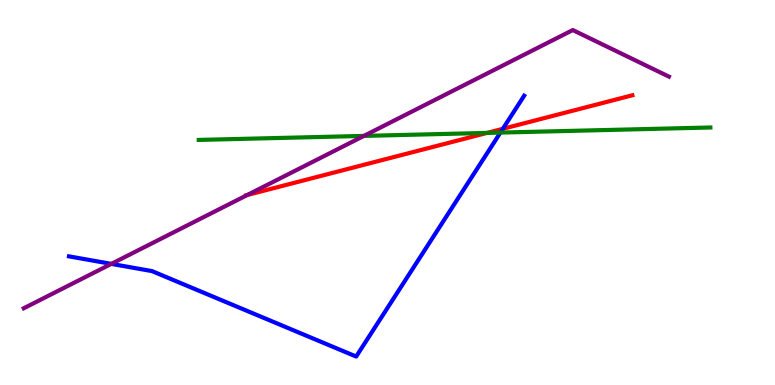[{'lines': ['blue', 'red'], 'intersections': [{'x': 6.49, 'y': 6.65}]}, {'lines': ['green', 'red'], 'intersections': [{'x': 6.28, 'y': 6.55}]}, {'lines': ['purple', 'red'], 'intersections': [{'x': 3.19, 'y': 4.94}]}, {'lines': ['blue', 'green'], 'intersections': [{'x': 6.46, 'y': 6.56}]}, {'lines': ['blue', 'purple'], 'intersections': [{'x': 1.44, 'y': 3.15}]}, {'lines': ['green', 'purple'], 'intersections': [{'x': 4.7, 'y': 6.47}]}]